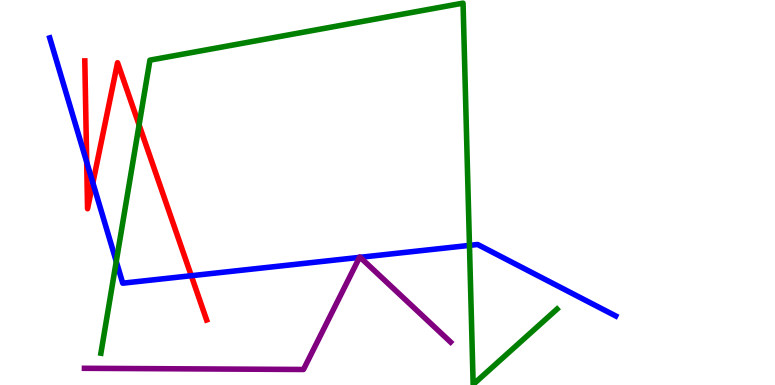[{'lines': ['blue', 'red'], 'intersections': [{'x': 1.12, 'y': 5.79}, {'x': 1.2, 'y': 5.25}, {'x': 2.47, 'y': 2.84}]}, {'lines': ['green', 'red'], 'intersections': [{'x': 1.79, 'y': 6.76}]}, {'lines': ['purple', 'red'], 'intersections': []}, {'lines': ['blue', 'green'], 'intersections': [{'x': 1.5, 'y': 3.21}, {'x': 6.06, 'y': 3.63}]}, {'lines': ['blue', 'purple'], 'intersections': [{'x': 4.64, 'y': 3.32}, {'x': 4.65, 'y': 3.32}]}, {'lines': ['green', 'purple'], 'intersections': []}]